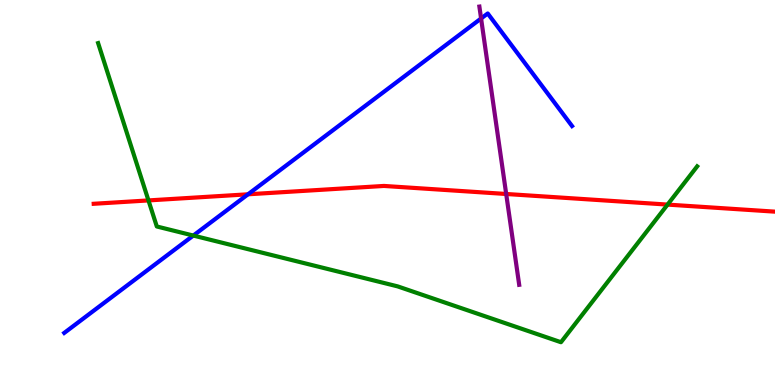[{'lines': ['blue', 'red'], 'intersections': [{'x': 3.2, 'y': 4.95}]}, {'lines': ['green', 'red'], 'intersections': [{'x': 1.92, 'y': 4.79}, {'x': 8.61, 'y': 4.69}]}, {'lines': ['purple', 'red'], 'intersections': [{'x': 6.53, 'y': 4.96}]}, {'lines': ['blue', 'green'], 'intersections': [{'x': 2.49, 'y': 3.88}]}, {'lines': ['blue', 'purple'], 'intersections': [{'x': 6.21, 'y': 9.52}]}, {'lines': ['green', 'purple'], 'intersections': []}]